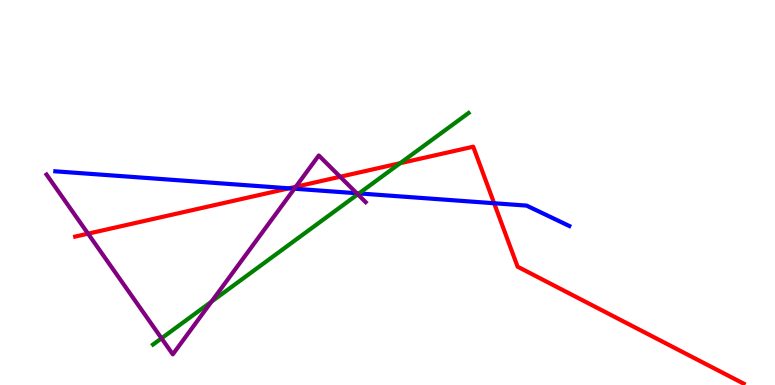[{'lines': ['blue', 'red'], 'intersections': [{'x': 3.73, 'y': 5.11}, {'x': 6.38, 'y': 4.72}]}, {'lines': ['green', 'red'], 'intersections': [{'x': 5.16, 'y': 5.76}]}, {'lines': ['purple', 'red'], 'intersections': [{'x': 1.14, 'y': 3.93}, {'x': 3.82, 'y': 5.15}, {'x': 4.39, 'y': 5.41}]}, {'lines': ['blue', 'green'], 'intersections': [{'x': 4.63, 'y': 4.98}]}, {'lines': ['blue', 'purple'], 'intersections': [{'x': 3.8, 'y': 5.1}, {'x': 4.6, 'y': 4.98}]}, {'lines': ['green', 'purple'], 'intersections': [{'x': 2.08, 'y': 1.21}, {'x': 2.73, 'y': 2.16}, {'x': 4.62, 'y': 4.95}]}]